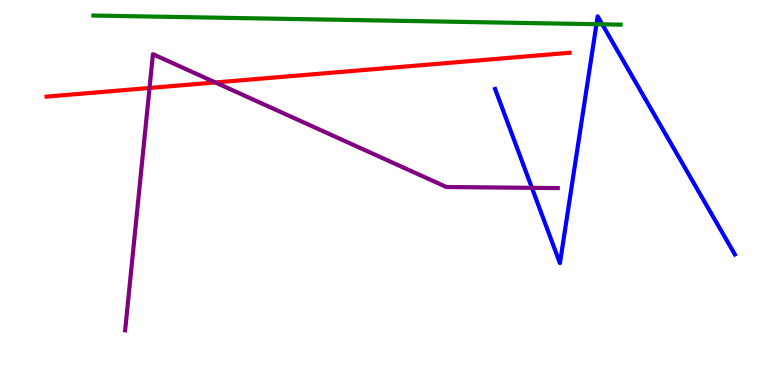[{'lines': ['blue', 'red'], 'intersections': []}, {'lines': ['green', 'red'], 'intersections': []}, {'lines': ['purple', 'red'], 'intersections': [{'x': 1.93, 'y': 7.71}, {'x': 2.78, 'y': 7.86}]}, {'lines': ['blue', 'green'], 'intersections': [{'x': 7.7, 'y': 9.37}, {'x': 7.77, 'y': 9.37}]}, {'lines': ['blue', 'purple'], 'intersections': [{'x': 6.86, 'y': 5.12}]}, {'lines': ['green', 'purple'], 'intersections': []}]